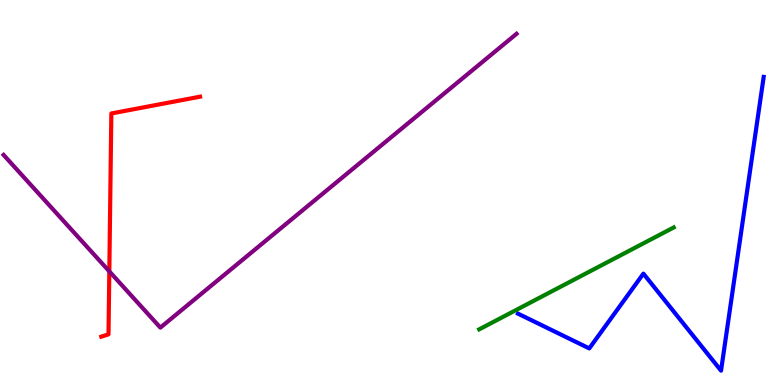[{'lines': ['blue', 'red'], 'intersections': []}, {'lines': ['green', 'red'], 'intersections': []}, {'lines': ['purple', 'red'], 'intersections': [{'x': 1.41, 'y': 2.95}]}, {'lines': ['blue', 'green'], 'intersections': []}, {'lines': ['blue', 'purple'], 'intersections': []}, {'lines': ['green', 'purple'], 'intersections': []}]